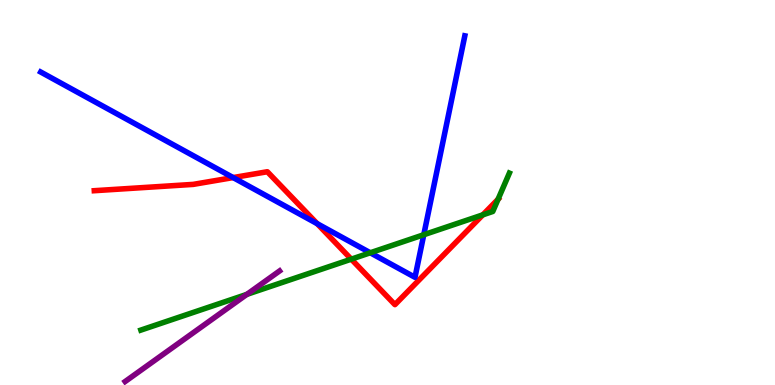[{'lines': ['blue', 'red'], 'intersections': [{'x': 3.01, 'y': 5.39}, {'x': 4.09, 'y': 4.19}]}, {'lines': ['green', 'red'], 'intersections': [{'x': 4.53, 'y': 3.27}, {'x': 6.23, 'y': 4.42}, {'x': 6.43, 'y': 4.82}]}, {'lines': ['purple', 'red'], 'intersections': []}, {'lines': ['blue', 'green'], 'intersections': [{'x': 4.78, 'y': 3.43}, {'x': 5.47, 'y': 3.9}]}, {'lines': ['blue', 'purple'], 'intersections': []}, {'lines': ['green', 'purple'], 'intersections': [{'x': 3.19, 'y': 2.35}]}]